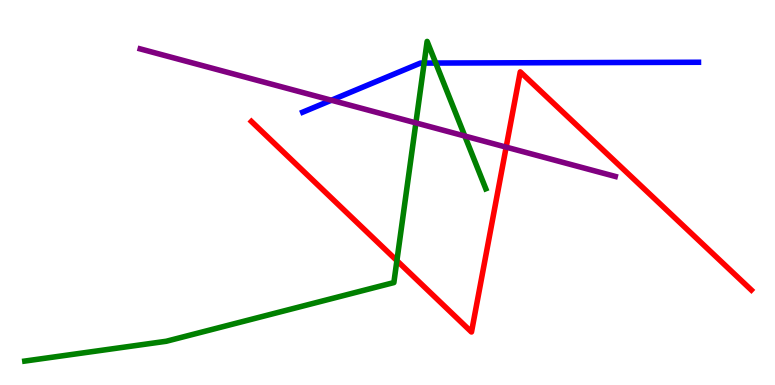[{'lines': ['blue', 'red'], 'intersections': []}, {'lines': ['green', 'red'], 'intersections': [{'x': 5.12, 'y': 3.23}]}, {'lines': ['purple', 'red'], 'intersections': [{'x': 6.53, 'y': 6.18}]}, {'lines': ['blue', 'green'], 'intersections': [{'x': 5.47, 'y': 8.36}, {'x': 5.62, 'y': 8.36}]}, {'lines': ['blue', 'purple'], 'intersections': [{'x': 4.28, 'y': 7.4}]}, {'lines': ['green', 'purple'], 'intersections': [{'x': 5.37, 'y': 6.81}, {'x': 6.0, 'y': 6.47}]}]